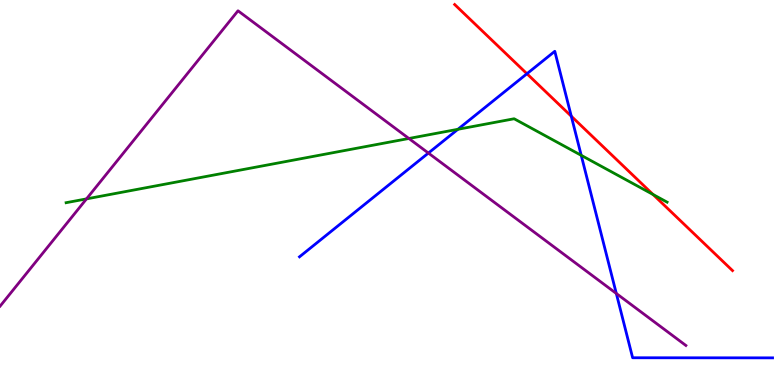[{'lines': ['blue', 'red'], 'intersections': [{'x': 6.8, 'y': 8.08}, {'x': 7.37, 'y': 6.98}]}, {'lines': ['green', 'red'], 'intersections': [{'x': 8.43, 'y': 4.95}]}, {'lines': ['purple', 'red'], 'intersections': []}, {'lines': ['blue', 'green'], 'intersections': [{'x': 5.91, 'y': 6.64}, {'x': 7.5, 'y': 5.97}]}, {'lines': ['blue', 'purple'], 'intersections': [{'x': 5.53, 'y': 6.02}, {'x': 7.95, 'y': 2.38}]}, {'lines': ['green', 'purple'], 'intersections': [{'x': 1.12, 'y': 4.83}, {'x': 5.28, 'y': 6.4}]}]